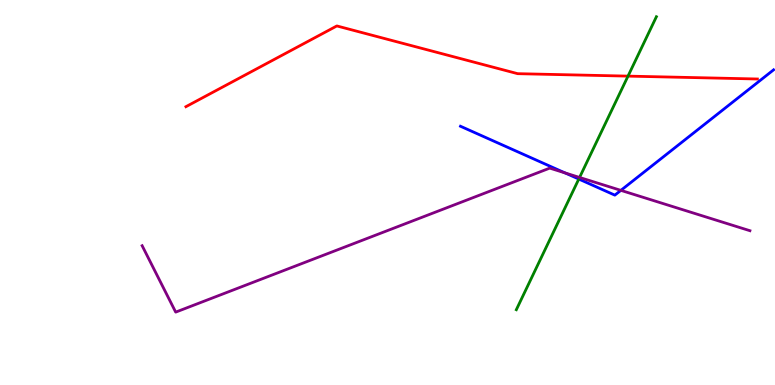[{'lines': ['blue', 'red'], 'intersections': []}, {'lines': ['green', 'red'], 'intersections': [{'x': 8.1, 'y': 8.02}]}, {'lines': ['purple', 'red'], 'intersections': []}, {'lines': ['blue', 'green'], 'intersections': [{'x': 7.47, 'y': 5.35}]}, {'lines': ['blue', 'purple'], 'intersections': [{'x': 7.29, 'y': 5.51}, {'x': 8.01, 'y': 5.06}]}, {'lines': ['green', 'purple'], 'intersections': [{'x': 7.48, 'y': 5.39}]}]